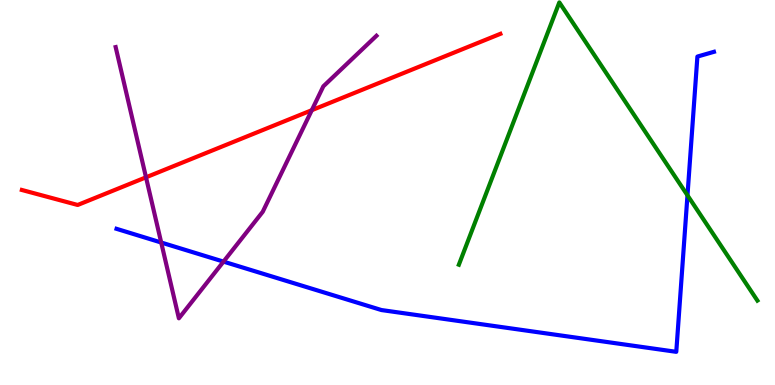[{'lines': ['blue', 'red'], 'intersections': []}, {'lines': ['green', 'red'], 'intersections': []}, {'lines': ['purple', 'red'], 'intersections': [{'x': 1.88, 'y': 5.39}, {'x': 4.02, 'y': 7.14}]}, {'lines': ['blue', 'green'], 'intersections': [{'x': 8.87, 'y': 4.93}]}, {'lines': ['blue', 'purple'], 'intersections': [{'x': 2.08, 'y': 3.7}, {'x': 2.88, 'y': 3.2}]}, {'lines': ['green', 'purple'], 'intersections': []}]